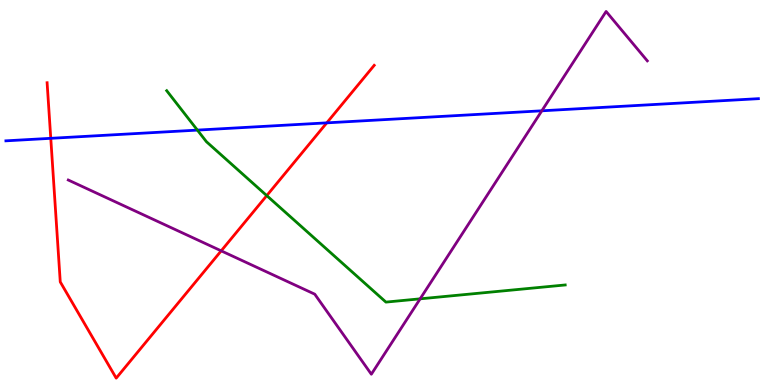[{'lines': ['blue', 'red'], 'intersections': [{'x': 0.655, 'y': 6.41}, {'x': 4.22, 'y': 6.81}]}, {'lines': ['green', 'red'], 'intersections': [{'x': 3.44, 'y': 4.92}]}, {'lines': ['purple', 'red'], 'intersections': [{'x': 2.85, 'y': 3.48}]}, {'lines': ['blue', 'green'], 'intersections': [{'x': 2.55, 'y': 6.62}]}, {'lines': ['blue', 'purple'], 'intersections': [{'x': 6.99, 'y': 7.12}]}, {'lines': ['green', 'purple'], 'intersections': [{'x': 5.42, 'y': 2.24}]}]